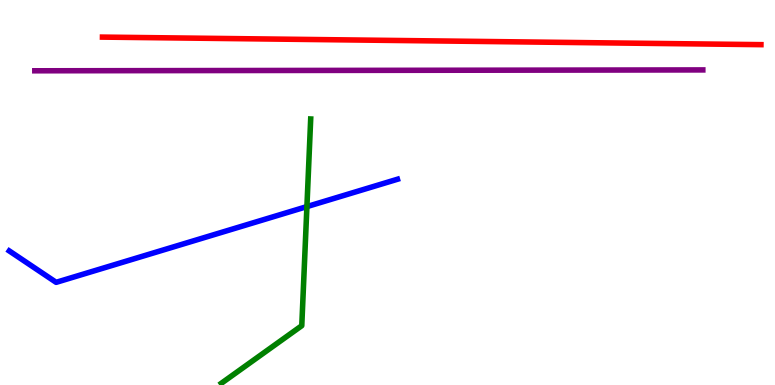[{'lines': ['blue', 'red'], 'intersections': []}, {'lines': ['green', 'red'], 'intersections': []}, {'lines': ['purple', 'red'], 'intersections': []}, {'lines': ['blue', 'green'], 'intersections': [{'x': 3.96, 'y': 4.63}]}, {'lines': ['blue', 'purple'], 'intersections': []}, {'lines': ['green', 'purple'], 'intersections': []}]